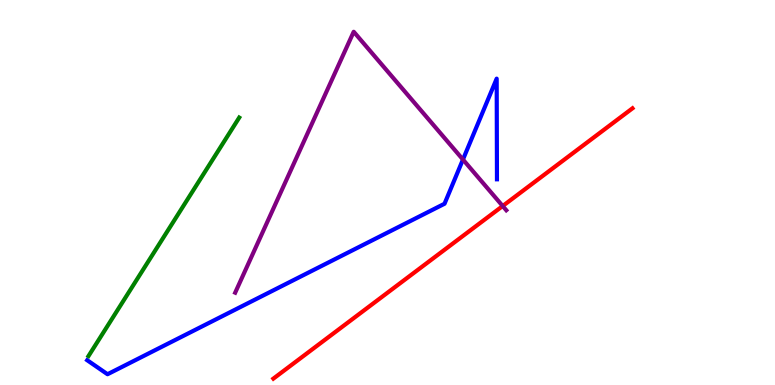[{'lines': ['blue', 'red'], 'intersections': []}, {'lines': ['green', 'red'], 'intersections': []}, {'lines': ['purple', 'red'], 'intersections': [{'x': 6.49, 'y': 4.65}]}, {'lines': ['blue', 'green'], 'intersections': []}, {'lines': ['blue', 'purple'], 'intersections': [{'x': 5.97, 'y': 5.86}]}, {'lines': ['green', 'purple'], 'intersections': []}]